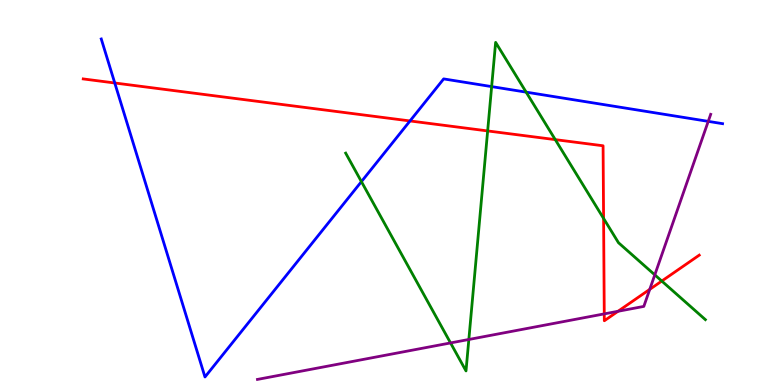[{'lines': ['blue', 'red'], 'intersections': [{'x': 1.48, 'y': 7.84}, {'x': 5.29, 'y': 6.86}]}, {'lines': ['green', 'red'], 'intersections': [{'x': 6.29, 'y': 6.6}, {'x': 7.16, 'y': 6.37}, {'x': 7.79, 'y': 4.33}, {'x': 8.54, 'y': 2.7}]}, {'lines': ['purple', 'red'], 'intersections': [{'x': 7.8, 'y': 1.85}, {'x': 7.97, 'y': 1.91}, {'x': 8.38, 'y': 2.48}]}, {'lines': ['blue', 'green'], 'intersections': [{'x': 4.66, 'y': 5.28}, {'x': 6.34, 'y': 7.75}, {'x': 6.79, 'y': 7.61}]}, {'lines': ['blue', 'purple'], 'intersections': [{'x': 9.14, 'y': 6.85}]}, {'lines': ['green', 'purple'], 'intersections': [{'x': 5.81, 'y': 1.09}, {'x': 6.05, 'y': 1.18}, {'x': 8.45, 'y': 2.86}]}]